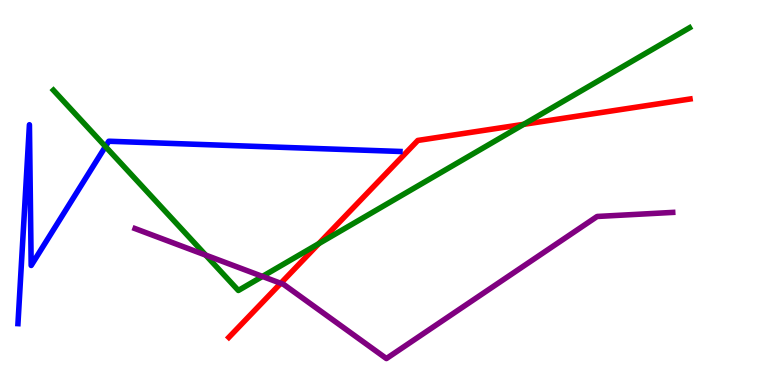[{'lines': ['blue', 'red'], 'intersections': []}, {'lines': ['green', 'red'], 'intersections': [{'x': 4.11, 'y': 3.67}, {'x': 6.76, 'y': 6.77}]}, {'lines': ['purple', 'red'], 'intersections': [{'x': 3.62, 'y': 2.64}]}, {'lines': ['blue', 'green'], 'intersections': [{'x': 1.36, 'y': 6.19}]}, {'lines': ['blue', 'purple'], 'intersections': []}, {'lines': ['green', 'purple'], 'intersections': [{'x': 2.65, 'y': 3.37}, {'x': 3.39, 'y': 2.82}]}]